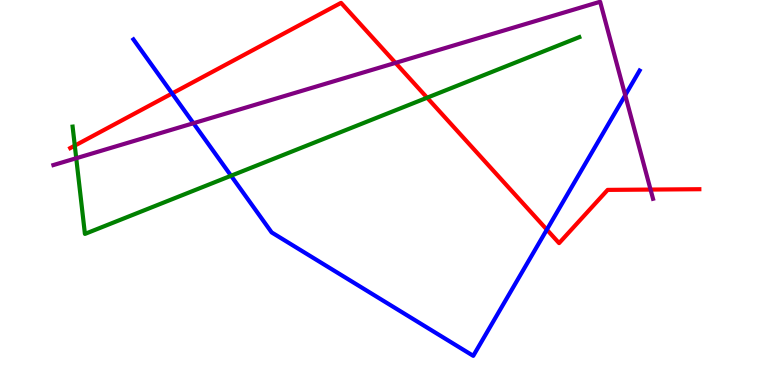[{'lines': ['blue', 'red'], 'intersections': [{'x': 2.22, 'y': 7.57}, {'x': 7.06, 'y': 4.04}]}, {'lines': ['green', 'red'], 'intersections': [{'x': 0.965, 'y': 6.22}, {'x': 5.51, 'y': 7.46}]}, {'lines': ['purple', 'red'], 'intersections': [{'x': 5.1, 'y': 8.37}, {'x': 8.39, 'y': 5.08}]}, {'lines': ['blue', 'green'], 'intersections': [{'x': 2.98, 'y': 5.44}]}, {'lines': ['blue', 'purple'], 'intersections': [{'x': 2.5, 'y': 6.8}, {'x': 8.07, 'y': 7.53}]}, {'lines': ['green', 'purple'], 'intersections': [{'x': 0.984, 'y': 5.89}]}]